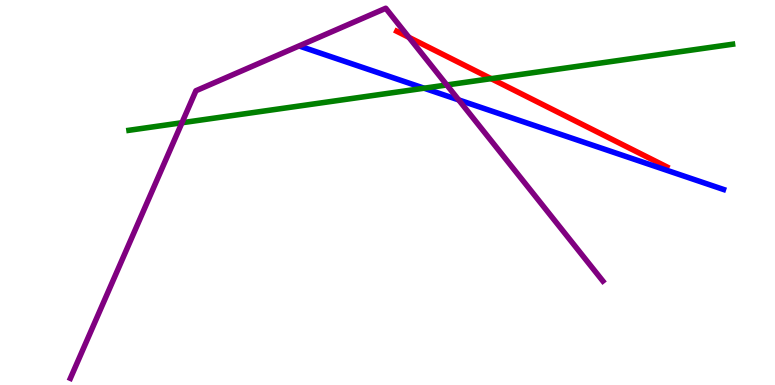[{'lines': ['blue', 'red'], 'intersections': []}, {'lines': ['green', 'red'], 'intersections': [{'x': 6.34, 'y': 7.96}]}, {'lines': ['purple', 'red'], 'intersections': [{'x': 5.28, 'y': 9.03}]}, {'lines': ['blue', 'green'], 'intersections': [{'x': 5.47, 'y': 7.71}]}, {'lines': ['blue', 'purple'], 'intersections': [{'x': 5.92, 'y': 7.4}]}, {'lines': ['green', 'purple'], 'intersections': [{'x': 2.35, 'y': 6.81}, {'x': 5.77, 'y': 7.79}]}]